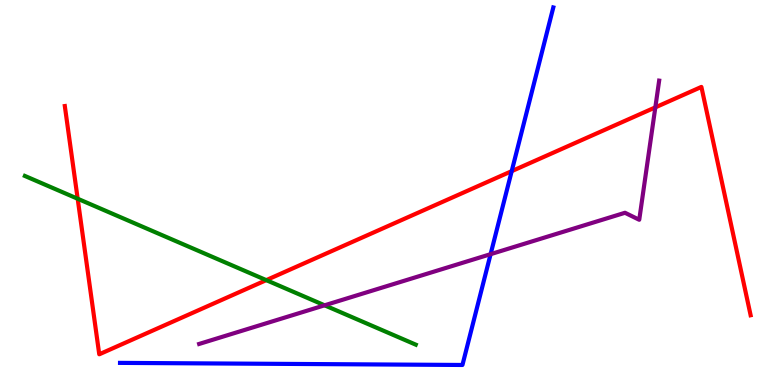[{'lines': ['blue', 'red'], 'intersections': [{'x': 6.6, 'y': 5.55}]}, {'lines': ['green', 'red'], 'intersections': [{'x': 1.0, 'y': 4.84}, {'x': 3.44, 'y': 2.72}]}, {'lines': ['purple', 'red'], 'intersections': [{'x': 8.46, 'y': 7.21}]}, {'lines': ['blue', 'green'], 'intersections': []}, {'lines': ['blue', 'purple'], 'intersections': [{'x': 6.33, 'y': 3.4}]}, {'lines': ['green', 'purple'], 'intersections': [{'x': 4.19, 'y': 2.07}]}]